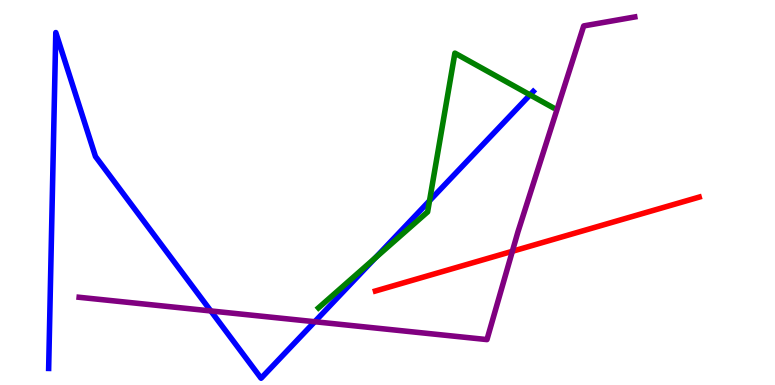[{'lines': ['blue', 'red'], 'intersections': []}, {'lines': ['green', 'red'], 'intersections': []}, {'lines': ['purple', 'red'], 'intersections': [{'x': 6.61, 'y': 3.47}]}, {'lines': ['blue', 'green'], 'intersections': [{'x': 4.84, 'y': 3.3}, {'x': 5.54, 'y': 4.79}, {'x': 6.84, 'y': 7.54}]}, {'lines': ['blue', 'purple'], 'intersections': [{'x': 2.72, 'y': 1.92}, {'x': 4.06, 'y': 1.64}]}, {'lines': ['green', 'purple'], 'intersections': []}]